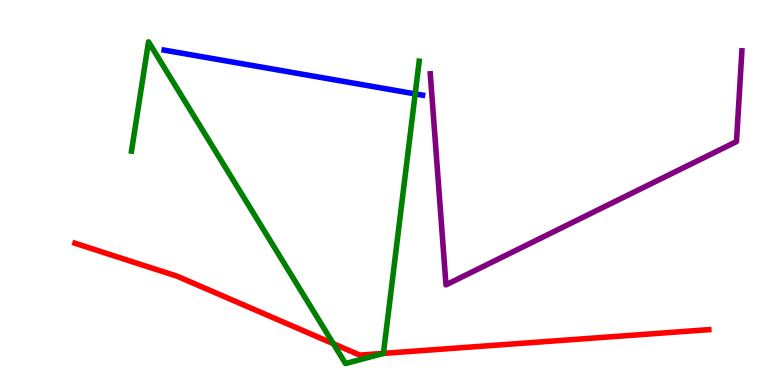[{'lines': ['blue', 'red'], 'intersections': []}, {'lines': ['green', 'red'], 'intersections': [{'x': 4.3, 'y': 1.07}, {'x': 4.95, 'y': 0.821}]}, {'lines': ['purple', 'red'], 'intersections': []}, {'lines': ['blue', 'green'], 'intersections': [{'x': 5.36, 'y': 7.56}]}, {'lines': ['blue', 'purple'], 'intersections': []}, {'lines': ['green', 'purple'], 'intersections': []}]